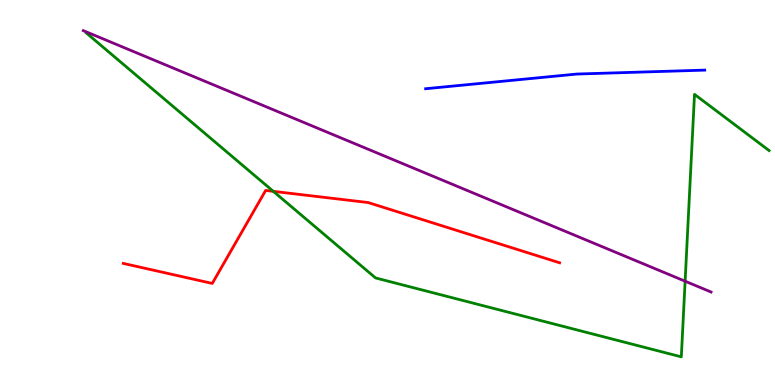[{'lines': ['blue', 'red'], 'intersections': []}, {'lines': ['green', 'red'], 'intersections': [{'x': 3.53, 'y': 5.03}]}, {'lines': ['purple', 'red'], 'intersections': []}, {'lines': ['blue', 'green'], 'intersections': []}, {'lines': ['blue', 'purple'], 'intersections': []}, {'lines': ['green', 'purple'], 'intersections': [{'x': 8.84, 'y': 2.7}]}]